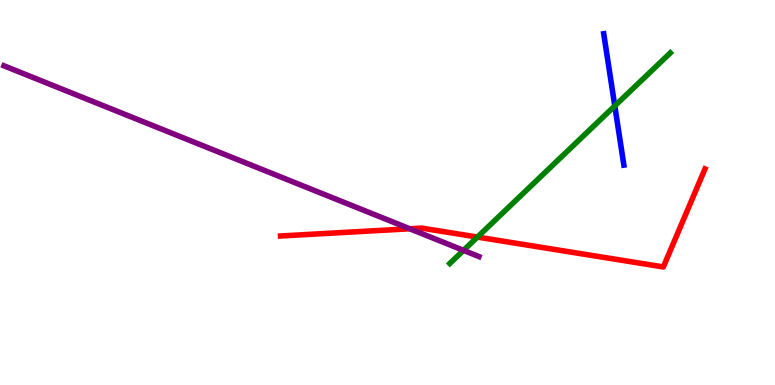[{'lines': ['blue', 'red'], 'intersections': []}, {'lines': ['green', 'red'], 'intersections': [{'x': 6.16, 'y': 3.84}]}, {'lines': ['purple', 'red'], 'intersections': [{'x': 5.29, 'y': 4.06}]}, {'lines': ['blue', 'green'], 'intersections': [{'x': 7.93, 'y': 7.25}]}, {'lines': ['blue', 'purple'], 'intersections': []}, {'lines': ['green', 'purple'], 'intersections': [{'x': 5.98, 'y': 3.5}]}]